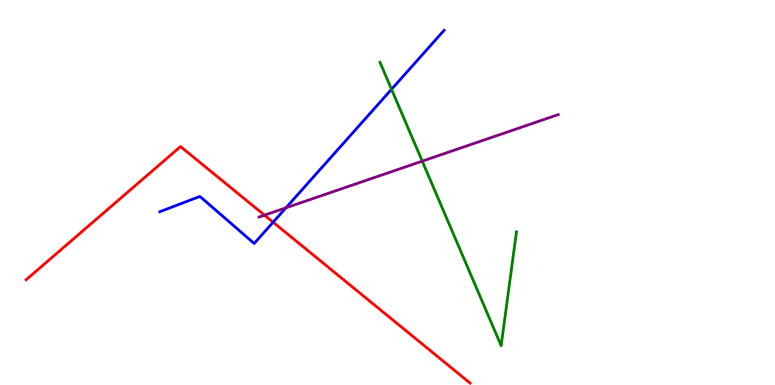[{'lines': ['blue', 'red'], 'intersections': [{'x': 3.52, 'y': 4.23}]}, {'lines': ['green', 'red'], 'intersections': []}, {'lines': ['purple', 'red'], 'intersections': [{'x': 3.41, 'y': 4.41}]}, {'lines': ['blue', 'green'], 'intersections': [{'x': 5.05, 'y': 7.68}]}, {'lines': ['blue', 'purple'], 'intersections': [{'x': 3.69, 'y': 4.6}]}, {'lines': ['green', 'purple'], 'intersections': [{'x': 5.45, 'y': 5.81}]}]